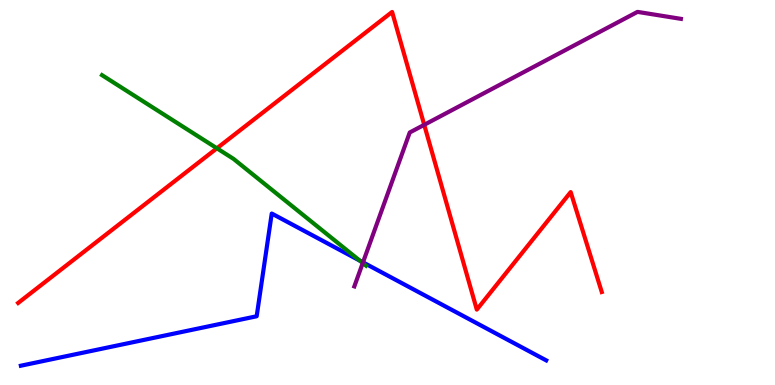[{'lines': ['blue', 'red'], 'intersections': []}, {'lines': ['green', 'red'], 'intersections': [{'x': 2.8, 'y': 6.15}]}, {'lines': ['purple', 'red'], 'intersections': [{'x': 5.47, 'y': 6.76}]}, {'lines': ['blue', 'green'], 'intersections': [{'x': 4.64, 'y': 3.23}]}, {'lines': ['blue', 'purple'], 'intersections': [{'x': 4.68, 'y': 3.19}]}, {'lines': ['green', 'purple'], 'intersections': [{'x': 4.68, 'y': 3.17}]}]